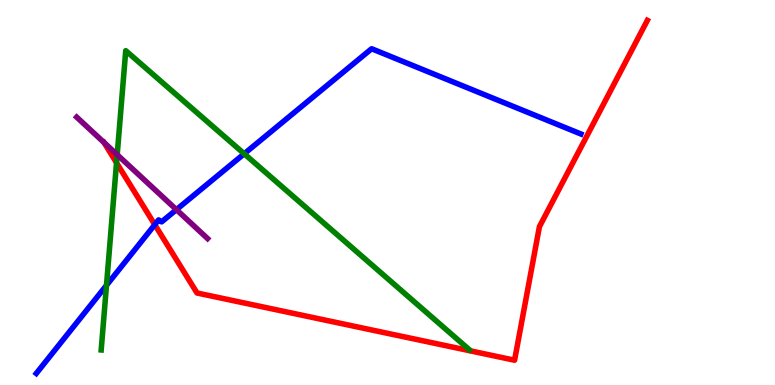[{'lines': ['blue', 'red'], 'intersections': [{'x': 2.0, 'y': 4.16}]}, {'lines': ['green', 'red'], 'intersections': [{'x': 1.5, 'y': 5.77}]}, {'lines': ['purple', 'red'], 'intersections': []}, {'lines': ['blue', 'green'], 'intersections': [{'x': 1.37, 'y': 2.59}, {'x': 3.15, 'y': 6.01}]}, {'lines': ['blue', 'purple'], 'intersections': [{'x': 2.28, 'y': 4.55}]}, {'lines': ['green', 'purple'], 'intersections': [{'x': 1.51, 'y': 5.98}]}]